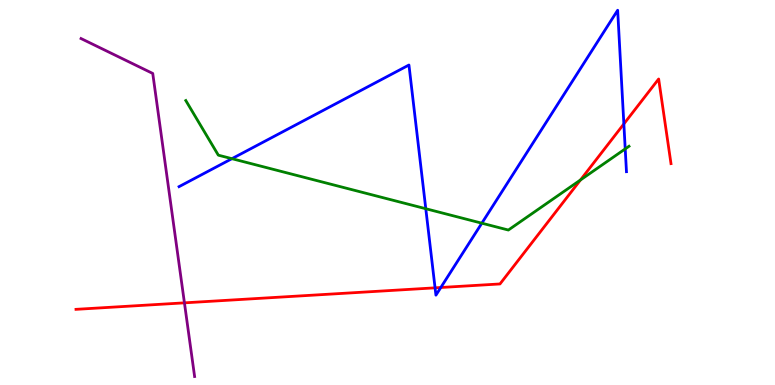[{'lines': ['blue', 'red'], 'intersections': [{'x': 5.61, 'y': 2.52}, {'x': 5.69, 'y': 2.53}, {'x': 8.05, 'y': 6.78}]}, {'lines': ['green', 'red'], 'intersections': [{'x': 7.49, 'y': 5.33}]}, {'lines': ['purple', 'red'], 'intersections': [{'x': 2.38, 'y': 2.13}]}, {'lines': ['blue', 'green'], 'intersections': [{'x': 2.99, 'y': 5.88}, {'x': 5.49, 'y': 4.58}, {'x': 6.22, 'y': 4.2}, {'x': 8.07, 'y': 6.13}]}, {'lines': ['blue', 'purple'], 'intersections': []}, {'lines': ['green', 'purple'], 'intersections': []}]